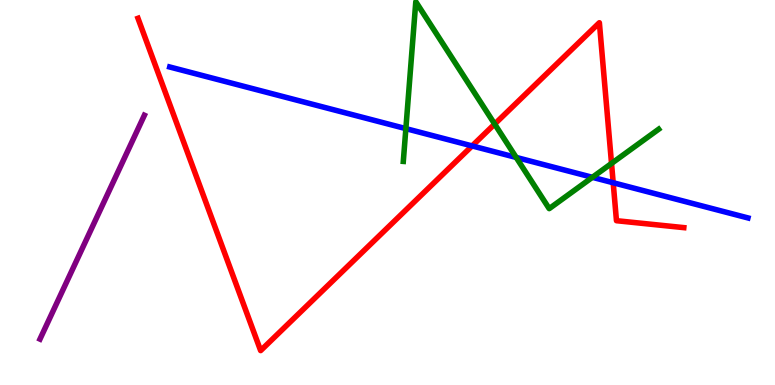[{'lines': ['blue', 'red'], 'intersections': [{'x': 6.09, 'y': 6.21}, {'x': 7.91, 'y': 5.25}]}, {'lines': ['green', 'red'], 'intersections': [{'x': 6.38, 'y': 6.78}, {'x': 7.89, 'y': 5.76}]}, {'lines': ['purple', 'red'], 'intersections': []}, {'lines': ['blue', 'green'], 'intersections': [{'x': 5.24, 'y': 6.66}, {'x': 6.66, 'y': 5.91}, {'x': 7.64, 'y': 5.39}]}, {'lines': ['blue', 'purple'], 'intersections': []}, {'lines': ['green', 'purple'], 'intersections': []}]